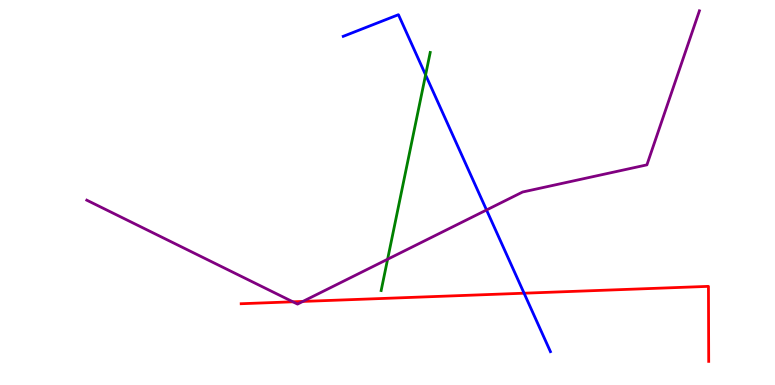[{'lines': ['blue', 'red'], 'intersections': [{'x': 6.76, 'y': 2.38}]}, {'lines': ['green', 'red'], 'intersections': []}, {'lines': ['purple', 'red'], 'intersections': [{'x': 3.78, 'y': 2.16}, {'x': 3.91, 'y': 2.17}]}, {'lines': ['blue', 'green'], 'intersections': [{'x': 5.49, 'y': 8.05}]}, {'lines': ['blue', 'purple'], 'intersections': [{'x': 6.28, 'y': 4.55}]}, {'lines': ['green', 'purple'], 'intersections': [{'x': 5.0, 'y': 3.27}]}]